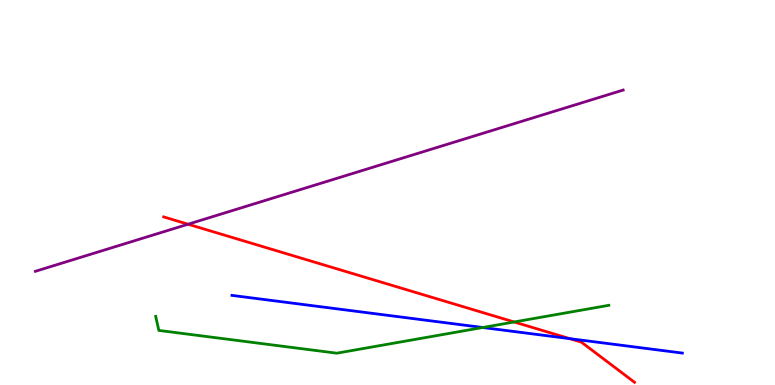[{'lines': ['blue', 'red'], 'intersections': [{'x': 7.35, 'y': 1.2}]}, {'lines': ['green', 'red'], 'intersections': [{'x': 6.63, 'y': 1.64}]}, {'lines': ['purple', 'red'], 'intersections': [{'x': 2.43, 'y': 4.18}]}, {'lines': ['blue', 'green'], 'intersections': [{'x': 6.23, 'y': 1.49}]}, {'lines': ['blue', 'purple'], 'intersections': []}, {'lines': ['green', 'purple'], 'intersections': []}]